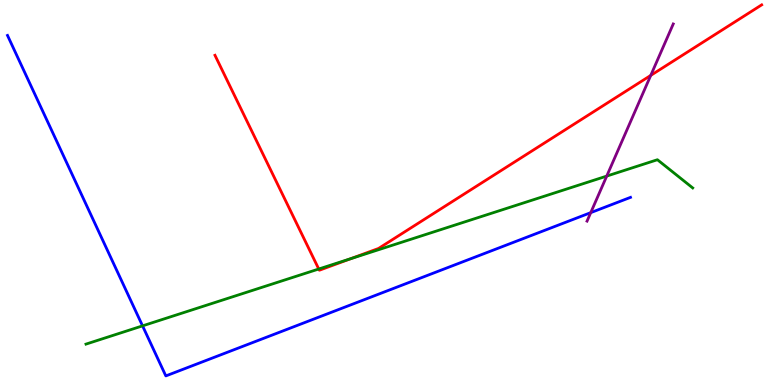[{'lines': ['blue', 'red'], 'intersections': []}, {'lines': ['green', 'red'], 'intersections': [{'x': 4.11, 'y': 3.01}, {'x': 4.53, 'y': 3.28}]}, {'lines': ['purple', 'red'], 'intersections': [{'x': 8.4, 'y': 8.04}]}, {'lines': ['blue', 'green'], 'intersections': [{'x': 1.84, 'y': 1.54}]}, {'lines': ['blue', 'purple'], 'intersections': [{'x': 7.62, 'y': 4.48}]}, {'lines': ['green', 'purple'], 'intersections': [{'x': 7.83, 'y': 5.43}]}]